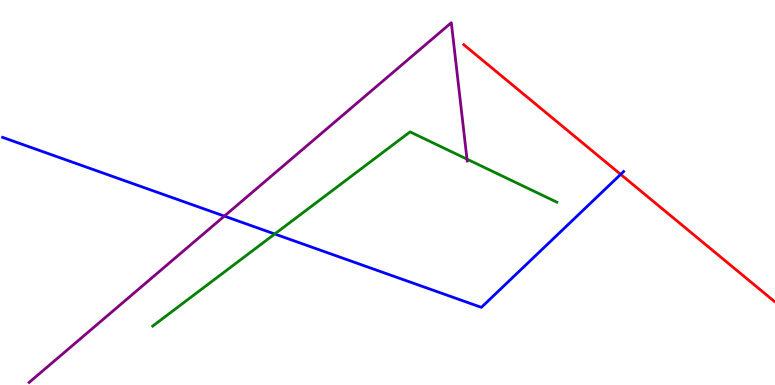[{'lines': ['blue', 'red'], 'intersections': [{'x': 8.01, 'y': 5.47}]}, {'lines': ['green', 'red'], 'intersections': []}, {'lines': ['purple', 'red'], 'intersections': []}, {'lines': ['blue', 'green'], 'intersections': [{'x': 3.55, 'y': 3.92}]}, {'lines': ['blue', 'purple'], 'intersections': [{'x': 2.89, 'y': 4.39}]}, {'lines': ['green', 'purple'], 'intersections': [{'x': 6.03, 'y': 5.87}]}]